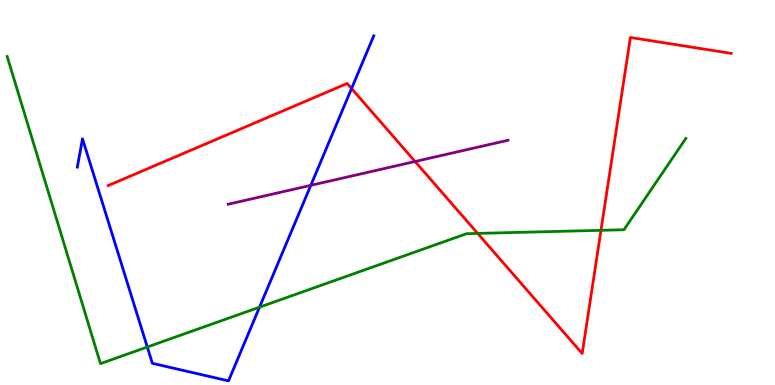[{'lines': ['blue', 'red'], 'intersections': [{'x': 4.54, 'y': 7.7}]}, {'lines': ['green', 'red'], 'intersections': [{'x': 6.16, 'y': 3.94}, {'x': 7.75, 'y': 4.02}]}, {'lines': ['purple', 'red'], 'intersections': [{'x': 5.36, 'y': 5.8}]}, {'lines': ['blue', 'green'], 'intersections': [{'x': 1.9, 'y': 0.987}, {'x': 3.35, 'y': 2.02}]}, {'lines': ['blue', 'purple'], 'intersections': [{'x': 4.01, 'y': 5.19}]}, {'lines': ['green', 'purple'], 'intersections': []}]